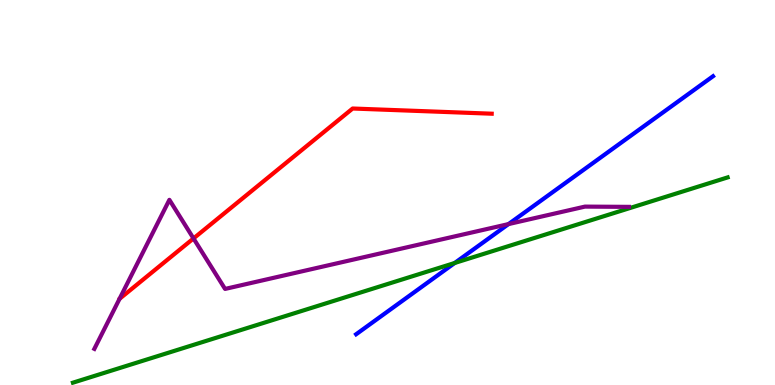[{'lines': ['blue', 'red'], 'intersections': []}, {'lines': ['green', 'red'], 'intersections': []}, {'lines': ['purple', 'red'], 'intersections': [{'x': 2.5, 'y': 3.81}]}, {'lines': ['blue', 'green'], 'intersections': [{'x': 5.87, 'y': 3.17}]}, {'lines': ['blue', 'purple'], 'intersections': [{'x': 6.56, 'y': 4.18}]}, {'lines': ['green', 'purple'], 'intersections': []}]